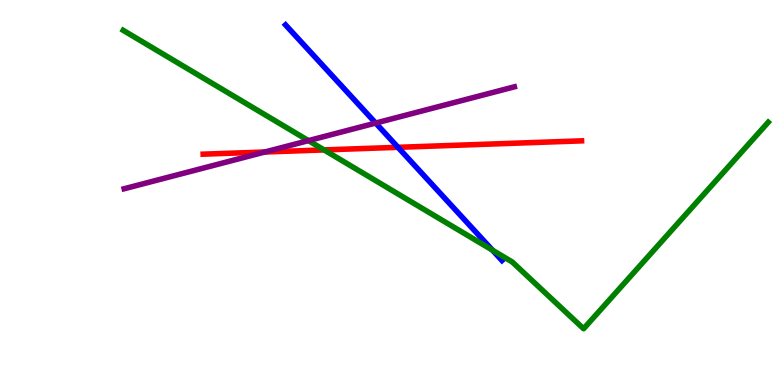[{'lines': ['blue', 'red'], 'intersections': [{'x': 5.14, 'y': 6.17}]}, {'lines': ['green', 'red'], 'intersections': [{'x': 4.18, 'y': 6.11}]}, {'lines': ['purple', 'red'], 'intersections': [{'x': 3.42, 'y': 6.05}]}, {'lines': ['blue', 'green'], 'intersections': [{'x': 6.36, 'y': 3.5}]}, {'lines': ['blue', 'purple'], 'intersections': [{'x': 4.85, 'y': 6.8}]}, {'lines': ['green', 'purple'], 'intersections': [{'x': 3.98, 'y': 6.35}]}]